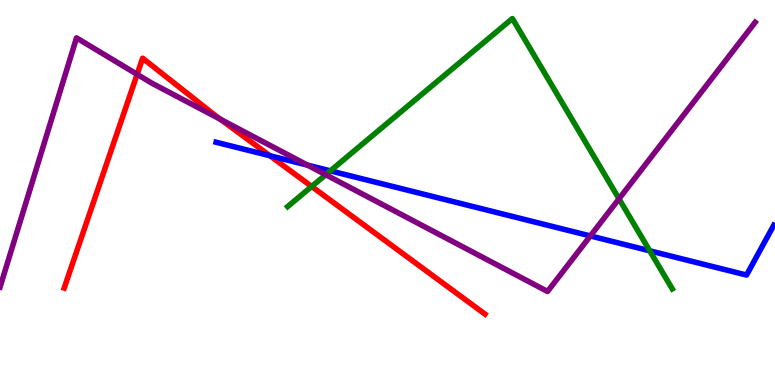[{'lines': ['blue', 'red'], 'intersections': [{'x': 3.48, 'y': 5.96}]}, {'lines': ['green', 'red'], 'intersections': [{'x': 4.02, 'y': 5.16}]}, {'lines': ['purple', 'red'], 'intersections': [{'x': 1.77, 'y': 8.07}, {'x': 2.84, 'y': 6.9}]}, {'lines': ['blue', 'green'], 'intersections': [{'x': 4.26, 'y': 5.56}, {'x': 8.38, 'y': 3.49}]}, {'lines': ['blue', 'purple'], 'intersections': [{'x': 3.97, 'y': 5.71}, {'x': 7.62, 'y': 3.87}]}, {'lines': ['green', 'purple'], 'intersections': [{'x': 4.2, 'y': 5.46}, {'x': 7.99, 'y': 4.84}]}]